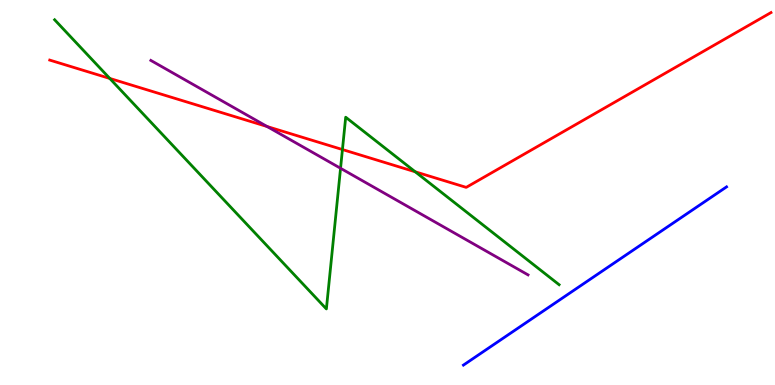[{'lines': ['blue', 'red'], 'intersections': []}, {'lines': ['green', 'red'], 'intersections': [{'x': 1.42, 'y': 7.96}, {'x': 4.42, 'y': 6.12}, {'x': 5.36, 'y': 5.54}]}, {'lines': ['purple', 'red'], 'intersections': [{'x': 3.45, 'y': 6.71}]}, {'lines': ['blue', 'green'], 'intersections': []}, {'lines': ['blue', 'purple'], 'intersections': []}, {'lines': ['green', 'purple'], 'intersections': [{'x': 4.39, 'y': 5.63}]}]